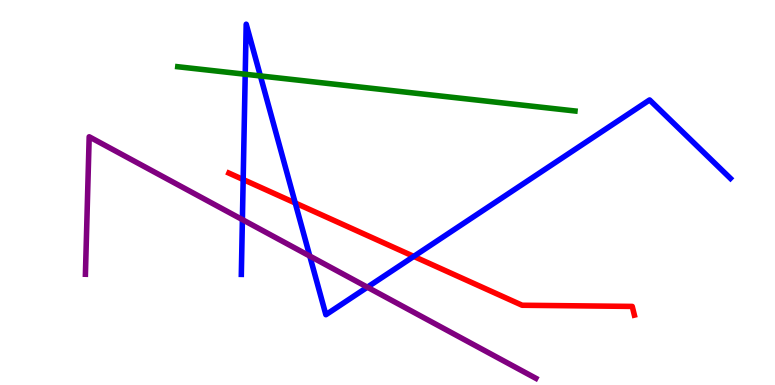[{'lines': ['blue', 'red'], 'intersections': [{'x': 3.14, 'y': 5.34}, {'x': 3.81, 'y': 4.73}, {'x': 5.34, 'y': 3.34}]}, {'lines': ['green', 'red'], 'intersections': []}, {'lines': ['purple', 'red'], 'intersections': []}, {'lines': ['blue', 'green'], 'intersections': [{'x': 3.16, 'y': 8.07}, {'x': 3.36, 'y': 8.03}]}, {'lines': ['blue', 'purple'], 'intersections': [{'x': 3.13, 'y': 4.3}, {'x': 4.0, 'y': 3.35}, {'x': 4.74, 'y': 2.54}]}, {'lines': ['green', 'purple'], 'intersections': []}]